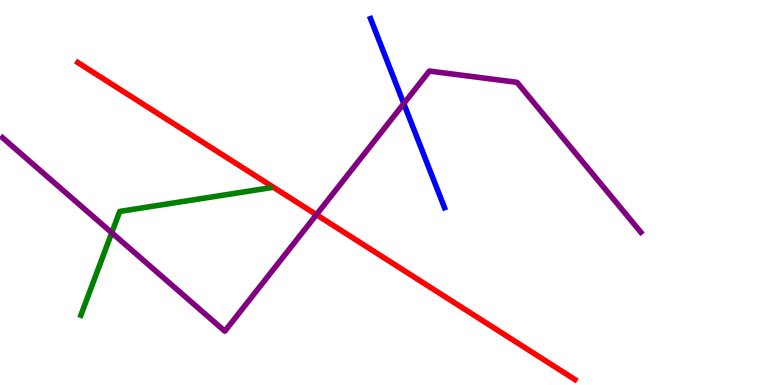[{'lines': ['blue', 'red'], 'intersections': []}, {'lines': ['green', 'red'], 'intersections': []}, {'lines': ['purple', 'red'], 'intersections': [{'x': 4.08, 'y': 4.42}]}, {'lines': ['blue', 'green'], 'intersections': []}, {'lines': ['blue', 'purple'], 'intersections': [{'x': 5.21, 'y': 7.31}]}, {'lines': ['green', 'purple'], 'intersections': [{'x': 1.44, 'y': 3.95}]}]